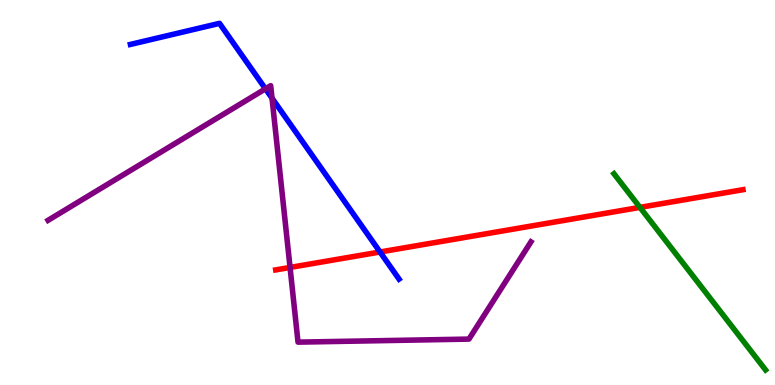[{'lines': ['blue', 'red'], 'intersections': [{'x': 4.9, 'y': 3.45}]}, {'lines': ['green', 'red'], 'intersections': [{'x': 8.26, 'y': 4.61}]}, {'lines': ['purple', 'red'], 'intersections': [{'x': 3.74, 'y': 3.05}]}, {'lines': ['blue', 'green'], 'intersections': []}, {'lines': ['blue', 'purple'], 'intersections': [{'x': 3.43, 'y': 7.69}, {'x': 3.51, 'y': 7.45}]}, {'lines': ['green', 'purple'], 'intersections': []}]